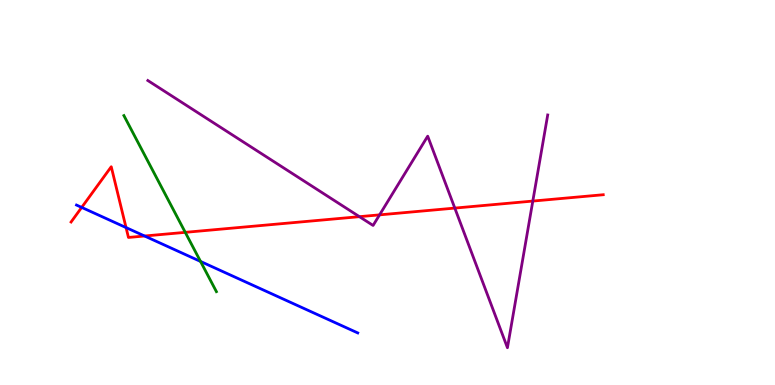[{'lines': ['blue', 'red'], 'intersections': [{'x': 1.05, 'y': 4.61}, {'x': 1.63, 'y': 4.09}, {'x': 1.87, 'y': 3.87}]}, {'lines': ['green', 'red'], 'intersections': [{'x': 2.39, 'y': 3.97}]}, {'lines': ['purple', 'red'], 'intersections': [{'x': 4.64, 'y': 4.37}, {'x': 4.9, 'y': 4.42}, {'x': 5.87, 'y': 4.6}, {'x': 6.88, 'y': 4.78}]}, {'lines': ['blue', 'green'], 'intersections': [{'x': 2.59, 'y': 3.21}]}, {'lines': ['blue', 'purple'], 'intersections': []}, {'lines': ['green', 'purple'], 'intersections': []}]